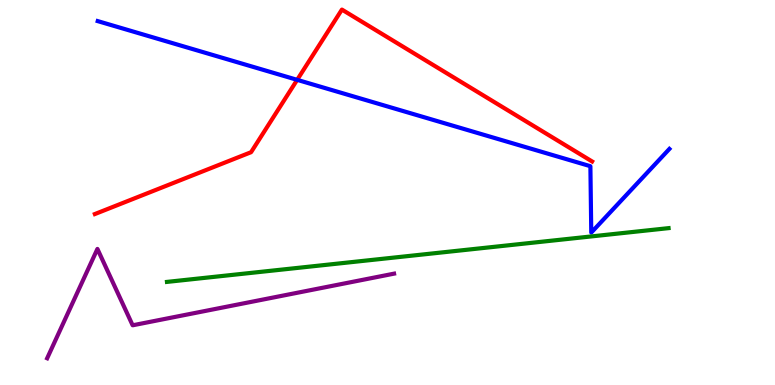[{'lines': ['blue', 'red'], 'intersections': [{'x': 3.83, 'y': 7.93}]}, {'lines': ['green', 'red'], 'intersections': []}, {'lines': ['purple', 'red'], 'intersections': []}, {'lines': ['blue', 'green'], 'intersections': []}, {'lines': ['blue', 'purple'], 'intersections': []}, {'lines': ['green', 'purple'], 'intersections': []}]